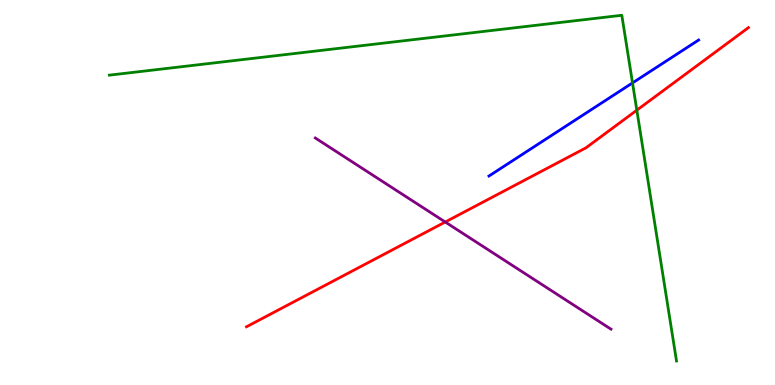[{'lines': ['blue', 'red'], 'intersections': []}, {'lines': ['green', 'red'], 'intersections': [{'x': 8.22, 'y': 7.14}]}, {'lines': ['purple', 'red'], 'intersections': [{'x': 5.75, 'y': 4.23}]}, {'lines': ['blue', 'green'], 'intersections': [{'x': 8.16, 'y': 7.85}]}, {'lines': ['blue', 'purple'], 'intersections': []}, {'lines': ['green', 'purple'], 'intersections': []}]